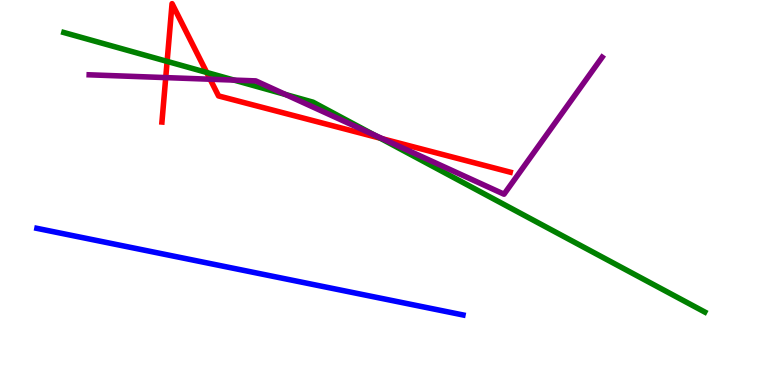[{'lines': ['blue', 'red'], 'intersections': []}, {'lines': ['green', 'red'], 'intersections': [{'x': 2.16, 'y': 8.41}, {'x': 2.67, 'y': 8.12}, {'x': 4.91, 'y': 6.41}]}, {'lines': ['purple', 'red'], 'intersections': [{'x': 2.14, 'y': 7.98}, {'x': 2.71, 'y': 7.94}, {'x': 4.94, 'y': 6.39}]}, {'lines': ['blue', 'green'], 'intersections': []}, {'lines': ['blue', 'purple'], 'intersections': []}, {'lines': ['green', 'purple'], 'intersections': [{'x': 3.02, 'y': 7.92}, {'x': 3.68, 'y': 7.55}, {'x': 4.83, 'y': 6.49}]}]